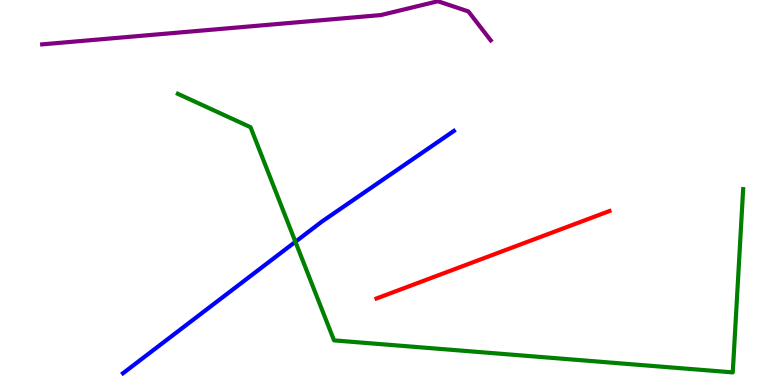[{'lines': ['blue', 'red'], 'intersections': []}, {'lines': ['green', 'red'], 'intersections': []}, {'lines': ['purple', 'red'], 'intersections': []}, {'lines': ['blue', 'green'], 'intersections': [{'x': 3.81, 'y': 3.72}]}, {'lines': ['blue', 'purple'], 'intersections': []}, {'lines': ['green', 'purple'], 'intersections': []}]